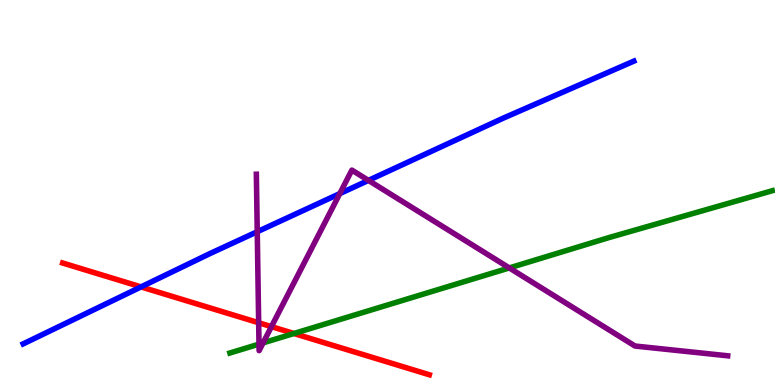[{'lines': ['blue', 'red'], 'intersections': [{'x': 1.82, 'y': 2.55}]}, {'lines': ['green', 'red'], 'intersections': [{'x': 3.79, 'y': 1.34}]}, {'lines': ['purple', 'red'], 'intersections': [{'x': 3.34, 'y': 1.62}, {'x': 3.5, 'y': 1.52}]}, {'lines': ['blue', 'green'], 'intersections': []}, {'lines': ['blue', 'purple'], 'intersections': [{'x': 3.32, 'y': 3.98}, {'x': 4.38, 'y': 4.97}, {'x': 4.75, 'y': 5.31}]}, {'lines': ['green', 'purple'], 'intersections': [{'x': 3.34, 'y': 1.06}, {'x': 3.39, 'y': 1.09}, {'x': 6.57, 'y': 3.04}]}]